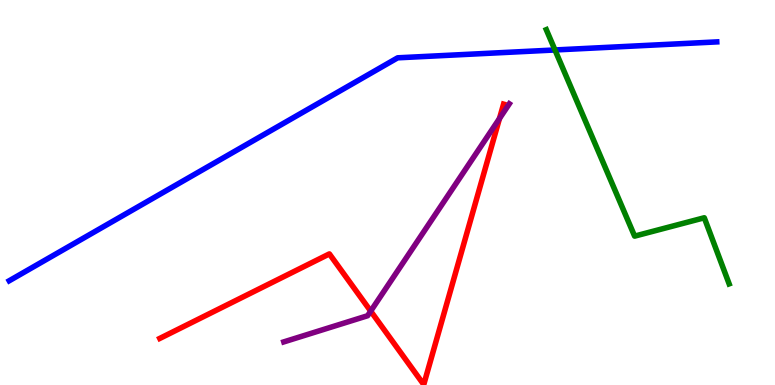[{'lines': ['blue', 'red'], 'intersections': []}, {'lines': ['green', 'red'], 'intersections': []}, {'lines': ['purple', 'red'], 'intersections': [{'x': 4.78, 'y': 1.92}, {'x': 6.44, 'y': 6.92}]}, {'lines': ['blue', 'green'], 'intersections': [{'x': 7.16, 'y': 8.7}]}, {'lines': ['blue', 'purple'], 'intersections': []}, {'lines': ['green', 'purple'], 'intersections': []}]